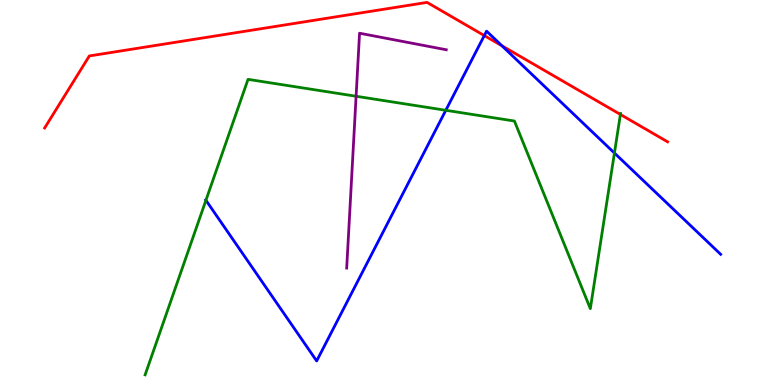[{'lines': ['blue', 'red'], 'intersections': [{'x': 6.25, 'y': 9.08}, {'x': 6.48, 'y': 8.81}]}, {'lines': ['green', 'red'], 'intersections': [{'x': 8.01, 'y': 7.03}]}, {'lines': ['purple', 'red'], 'intersections': []}, {'lines': ['blue', 'green'], 'intersections': [{'x': 2.66, 'y': 4.8}, {'x': 5.75, 'y': 7.14}, {'x': 7.93, 'y': 6.03}]}, {'lines': ['blue', 'purple'], 'intersections': []}, {'lines': ['green', 'purple'], 'intersections': [{'x': 4.59, 'y': 7.5}]}]